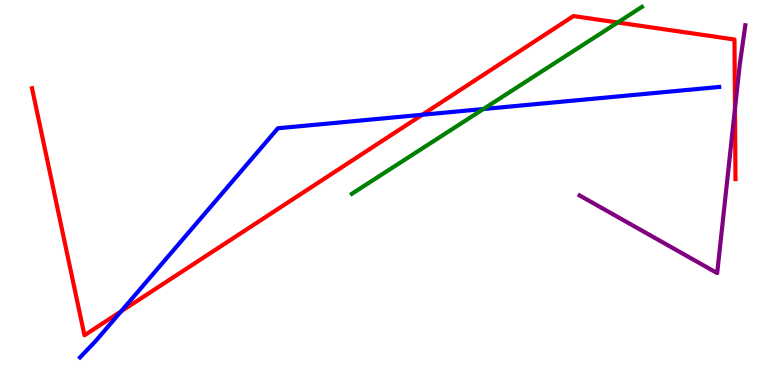[{'lines': ['blue', 'red'], 'intersections': [{'x': 1.56, 'y': 1.91}, {'x': 5.45, 'y': 7.02}]}, {'lines': ['green', 'red'], 'intersections': [{'x': 7.97, 'y': 9.42}]}, {'lines': ['purple', 'red'], 'intersections': [{'x': 9.48, 'y': 7.18}]}, {'lines': ['blue', 'green'], 'intersections': [{'x': 6.24, 'y': 7.17}]}, {'lines': ['blue', 'purple'], 'intersections': []}, {'lines': ['green', 'purple'], 'intersections': []}]